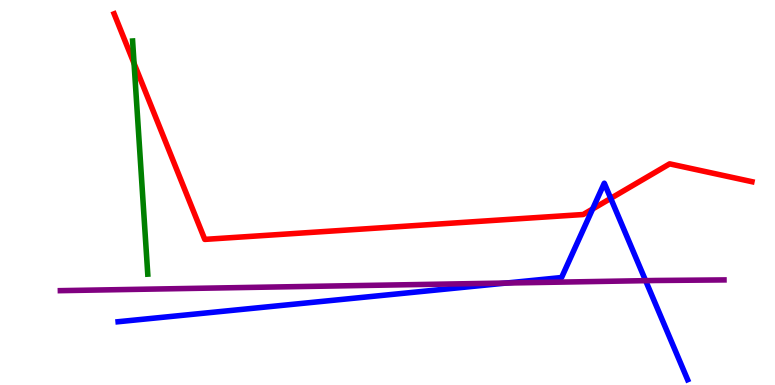[{'lines': ['blue', 'red'], 'intersections': [{'x': 7.65, 'y': 4.57}, {'x': 7.88, 'y': 4.85}]}, {'lines': ['green', 'red'], 'intersections': [{'x': 1.73, 'y': 8.35}]}, {'lines': ['purple', 'red'], 'intersections': []}, {'lines': ['blue', 'green'], 'intersections': []}, {'lines': ['blue', 'purple'], 'intersections': [{'x': 6.53, 'y': 2.65}, {'x': 8.33, 'y': 2.71}]}, {'lines': ['green', 'purple'], 'intersections': []}]